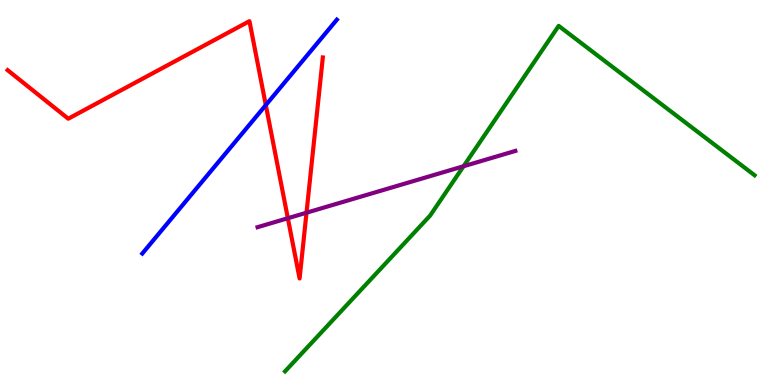[{'lines': ['blue', 'red'], 'intersections': [{'x': 3.43, 'y': 7.27}]}, {'lines': ['green', 'red'], 'intersections': []}, {'lines': ['purple', 'red'], 'intersections': [{'x': 3.71, 'y': 4.33}, {'x': 3.95, 'y': 4.48}]}, {'lines': ['blue', 'green'], 'intersections': []}, {'lines': ['blue', 'purple'], 'intersections': []}, {'lines': ['green', 'purple'], 'intersections': [{'x': 5.98, 'y': 5.68}]}]